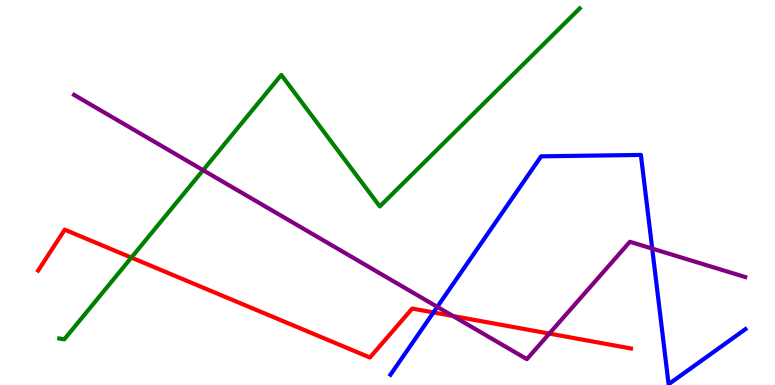[{'lines': ['blue', 'red'], 'intersections': [{'x': 5.59, 'y': 1.88}]}, {'lines': ['green', 'red'], 'intersections': [{'x': 1.7, 'y': 3.31}]}, {'lines': ['purple', 'red'], 'intersections': [{'x': 5.84, 'y': 1.79}, {'x': 7.09, 'y': 1.34}]}, {'lines': ['blue', 'green'], 'intersections': []}, {'lines': ['blue', 'purple'], 'intersections': [{'x': 5.64, 'y': 2.03}, {'x': 8.42, 'y': 3.54}]}, {'lines': ['green', 'purple'], 'intersections': [{'x': 2.62, 'y': 5.58}]}]